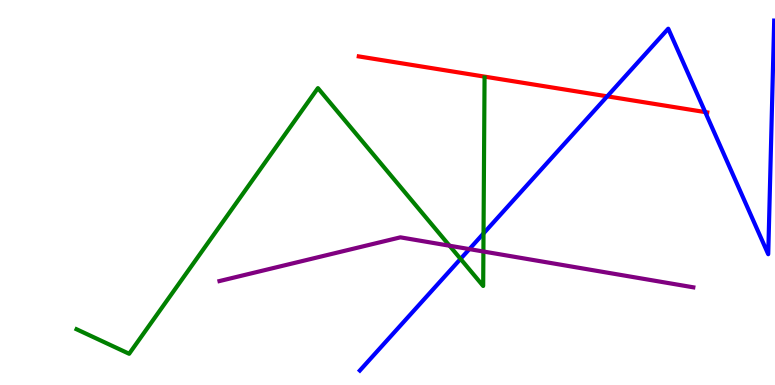[{'lines': ['blue', 'red'], 'intersections': [{'x': 7.84, 'y': 7.5}, {'x': 9.1, 'y': 7.09}]}, {'lines': ['green', 'red'], 'intersections': []}, {'lines': ['purple', 'red'], 'intersections': []}, {'lines': ['blue', 'green'], 'intersections': [{'x': 5.94, 'y': 3.28}, {'x': 6.24, 'y': 3.94}]}, {'lines': ['blue', 'purple'], 'intersections': [{'x': 6.06, 'y': 3.53}]}, {'lines': ['green', 'purple'], 'intersections': [{'x': 5.8, 'y': 3.62}, {'x': 6.24, 'y': 3.47}]}]